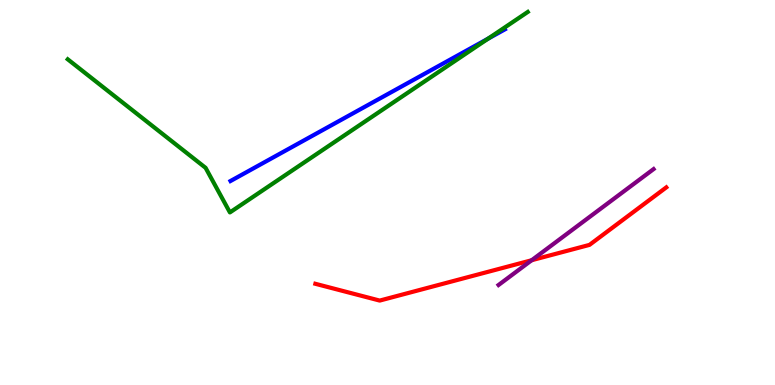[{'lines': ['blue', 'red'], 'intersections': []}, {'lines': ['green', 'red'], 'intersections': []}, {'lines': ['purple', 'red'], 'intersections': [{'x': 6.86, 'y': 3.24}]}, {'lines': ['blue', 'green'], 'intersections': [{'x': 6.3, 'y': 9.0}]}, {'lines': ['blue', 'purple'], 'intersections': []}, {'lines': ['green', 'purple'], 'intersections': []}]